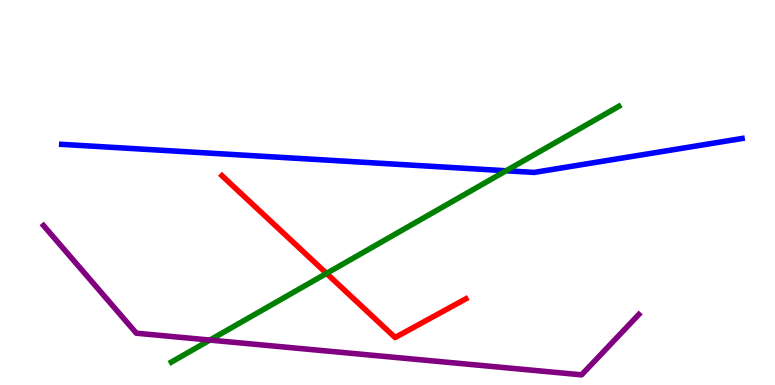[{'lines': ['blue', 'red'], 'intersections': []}, {'lines': ['green', 'red'], 'intersections': [{'x': 4.21, 'y': 2.9}]}, {'lines': ['purple', 'red'], 'intersections': []}, {'lines': ['blue', 'green'], 'intersections': [{'x': 6.53, 'y': 5.56}]}, {'lines': ['blue', 'purple'], 'intersections': []}, {'lines': ['green', 'purple'], 'intersections': [{'x': 2.71, 'y': 1.17}]}]